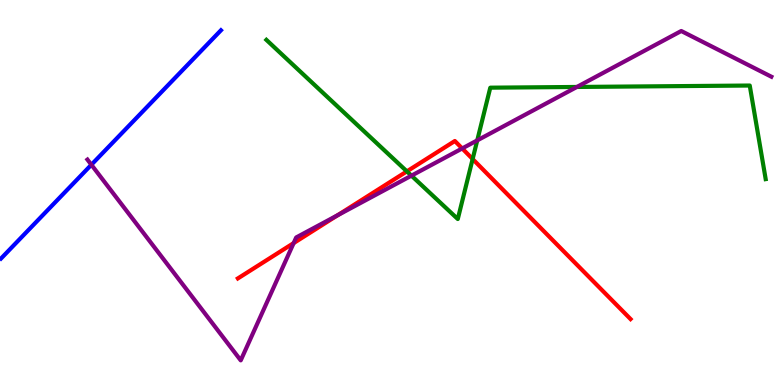[{'lines': ['blue', 'red'], 'intersections': []}, {'lines': ['green', 'red'], 'intersections': [{'x': 5.25, 'y': 5.55}, {'x': 6.1, 'y': 5.87}]}, {'lines': ['purple', 'red'], 'intersections': [{'x': 3.79, 'y': 3.69}, {'x': 4.36, 'y': 4.41}, {'x': 5.96, 'y': 6.14}]}, {'lines': ['blue', 'green'], 'intersections': []}, {'lines': ['blue', 'purple'], 'intersections': [{'x': 1.18, 'y': 5.72}]}, {'lines': ['green', 'purple'], 'intersections': [{'x': 5.31, 'y': 5.44}, {'x': 6.16, 'y': 6.35}, {'x': 7.44, 'y': 7.74}]}]